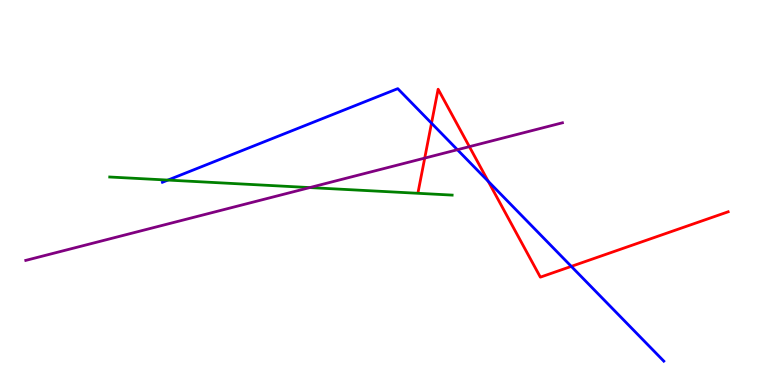[{'lines': ['blue', 'red'], 'intersections': [{'x': 5.57, 'y': 6.8}, {'x': 6.3, 'y': 5.29}, {'x': 7.37, 'y': 3.08}]}, {'lines': ['green', 'red'], 'intersections': []}, {'lines': ['purple', 'red'], 'intersections': [{'x': 5.48, 'y': 5.89}, {'x': 6.06, 'y': 6.19}]}, {'lines': ['blue', 'green'], 'intersections': [{'x': 2.17, 'y': 5.32}]}, {'lines': ['blue', 'purple'], 'intersections': [{'x': 5.9, 'y': 6.11}]}, {'lines': ['green', 'purple'], 'intersections': [{'x': 4.0, 'y': 5.13}]}]